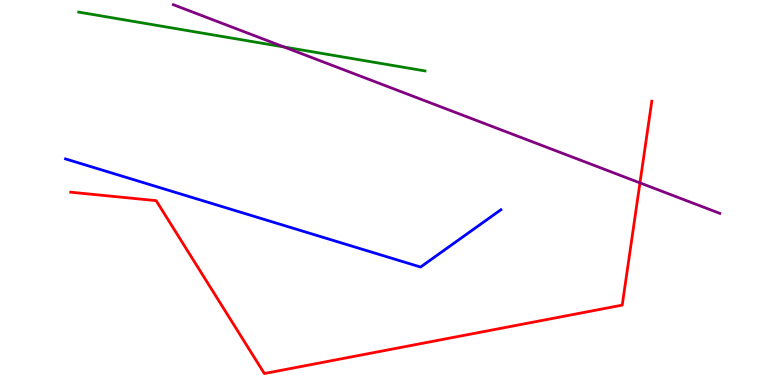[{'lines': ['blue', 'red'], 'intersections': []}, {'lines': ['green', 'red'], 'intersections': []}, {'lines': ['purple', 'red'], 'intersections': [{'x': 8.26, 'y': 5.25}]}, {'lines': ['blue', 'green'], 'intersections': []}, {'lines': ['blue', 'purple'], 'intersections': []}, {'lines': ['green', 'purple'], 'intersections': [{'x': 3.67, 'y': 8.78}]}]